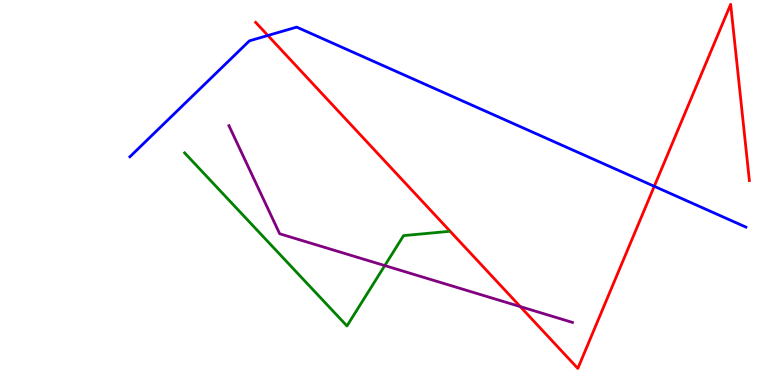[{'lines': ['blue', 'red'], 'intersections': [{'x': 3.46, 'y': 9.08}, {'x': 8.44, 'y': 5.16}]}, {'lines': ['green', 'red'], 'intersections': []}, {'lines': ['purple', 'red'], 'intersections': [{'x': 6.71, 'y': 2.04}]}, {'lines': ['blue', 'green'], 'intersections': []}, {'lines': ['blue', 'purple'], 'intersections': []}, {'lines': ['green', 'purple'], 'intersections': [{'x': 4.96, 'y': 3.1}]}]